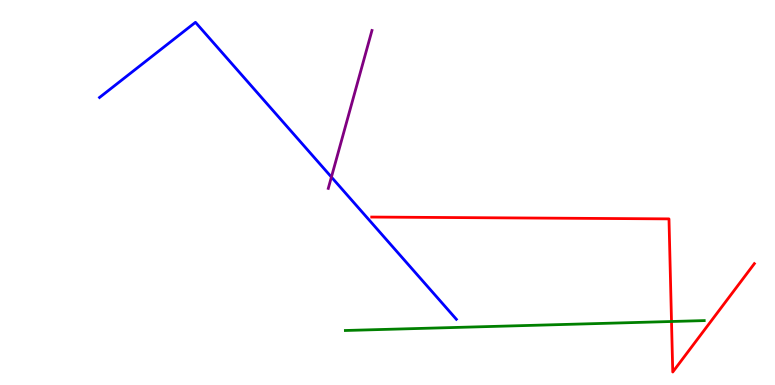[{'lines': ['blue', 'red'], 'intersections': []}, {'lines': ['green', 'red'], 'intersections': [{'x': 8.66, 'y': 1.65}]}, {'lines': ['purple', 'red'], 'intersections': []}, {'lines': ['blue', 'green'], 'intersections': []}, {'lines': ['blue', 'purple'], 'intersections': [{'x': 4.28, 'y': 5.4}]}, {'lines': ['green', 'purple'], 'intersections': []}]